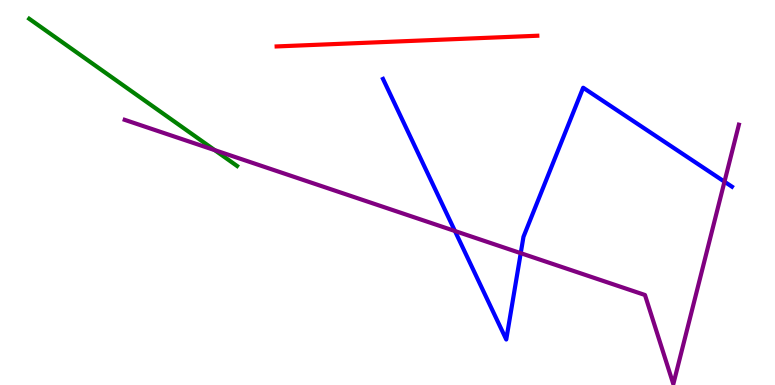[{'lines': ['blue', 'red'], 'intersections': []}, {'lines': ['green', 'red'], 'intersections': []}, {'lines': ['purple', 'red'], 'intersections': []}, {'lines': ['blue', 'green'], 'intersections': []}, {'lines': ['blue', 'purple'], 'intersections': [{'x': 5.87, 'y': 4.0}, {'x': 6.72, 'y': 3.42}, {'x': 9.35, 'y': 5.28}]}, {'lines': ['green', 'purple'], 'intersections': [{'x': 2.77, 'y': 6.1}]}]